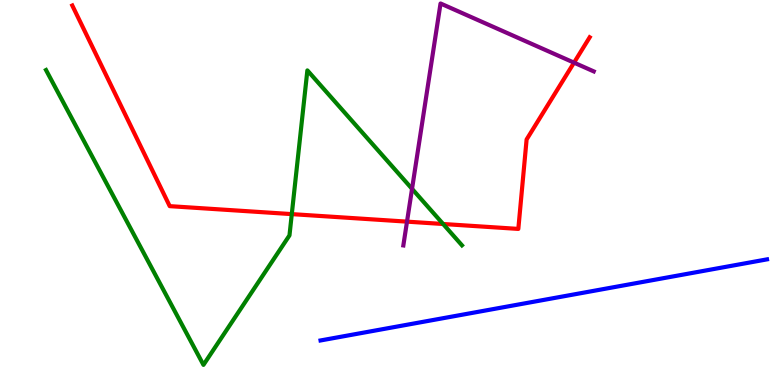[{'lines': ['blue', 'red'], 'intersections': []}, {'lines': ['green', 'red'], 'intersections': [{'x': 3.76, 'y': 4.44}, {'x': 5.72, 'y': 4.18}]}, {'lines': ['purple', 'red'], 'intersections': [{'x': 5.25, 'y': 4.24}, {'x': 7.41, 'y': 8.37}]}, {'lines': ['blue', 'green'], 'intersections': []}, {'lines': ['blue', 'purple'], 'intersections': []}, {'lines': ['green', 'purple'], 'intersections': [{'x': 5.32, 'y': 5.1}]}]